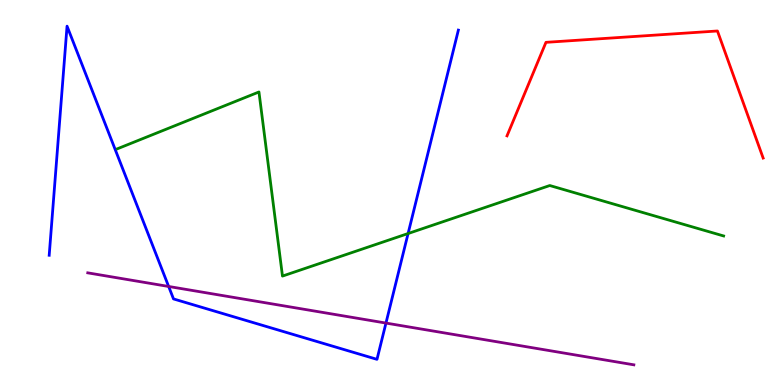[{'lines': ['blue', 'red'], 'intersections': []}, {'lines': ['green', 'red'], 'intersections': []}, {'lines': ['purple', 'red'], 'intersections': []}, {'lines': ['blue', 'green'], 'intersections': [{'x': 5.27, 'y': 3.93}]}, {'lines': ['blue', 'purple'], 'intersections': [{'x': 2.18, 'y': 2.56}, {'x': 4.98, 'y': 1.61}]}, {'lines': ['green', 'purple'], 'intersections': []}]